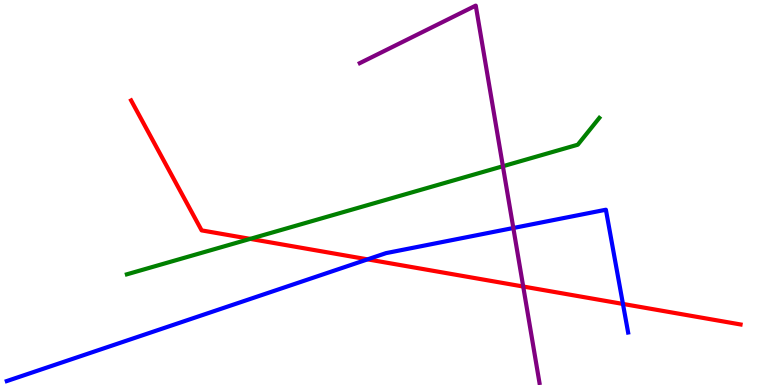[{'lines': ['blue', 'red'], 'intersections': [{'x': 4.74, 'y': 3.26}, {'x': 8.04, 'y': 2.11}]}, {'lines': ['green', 'red'], 'intersections': [{'x': 3.23, 'y': 3.8}]}, {'lines': ['purple', 'red'], 'intersections': [{'x': 6.75, 'y': 2.56}]}, {'lines': ['blue', 'green'], 'intersections': []}, {'lines': ['blue', 'purple'], 'intersections': [{'x': 6.62, 'y': 4.08}]}, {'lines': ['green', 'purple'], 'intersections': [{'x': 6.49, 'y': 5.68}]}]